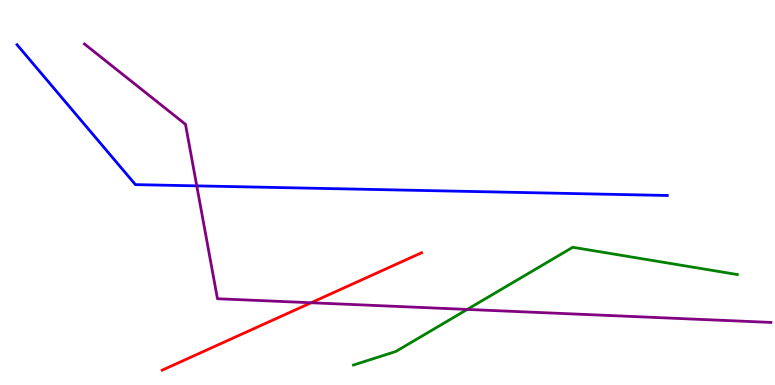[{'lines': ['blue', 'red'], 'intersections': []}, {'lines': ['green', 'red'], 'intersections': []}, {'lines': ['purple', 'red'], 'intersections': [{'x': 4.01, 'y': 2.14}]}, {'lines': ['blue', 'green'], 'intersections': []}, {'lines': ['blue', 'purple'], 'intersections': [{'x': 2.54, 'y': 5.17}]}, {'lines': ['green', 'purple'], 'intersections': [{'x': 6.03, 'y': 1.96}]}]